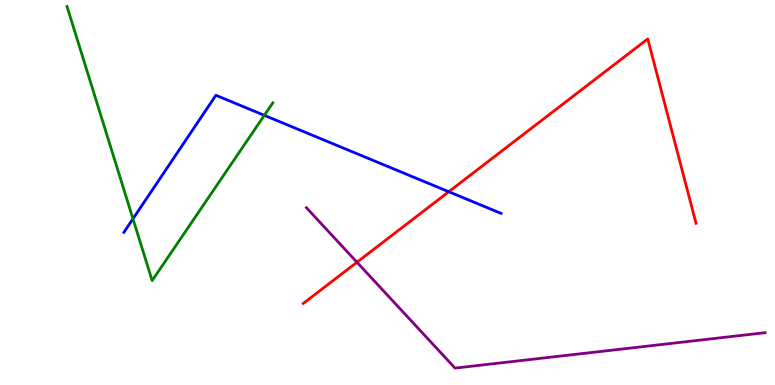[{'lines': ['blue', 'red'], 'intersections': [{'x': 5.79, 'y': 5.02}]}, {'lines': ['green', 'red'], 'intersections': []}, {'lines': ['purple', 'red'], 'intersections': [{'x': 4.61, 'y': 3.19}]}, {'lines': ['blue', 'green'], 'intersections': [{'x': 1.72, 'y': 4.32}, {'x': 3.41, 'y': 7.0}]}, {'lines': ['blue', 'purple'], 'intersections': []}, {'lines': ['green', 'purple'], 'intersections': []}]